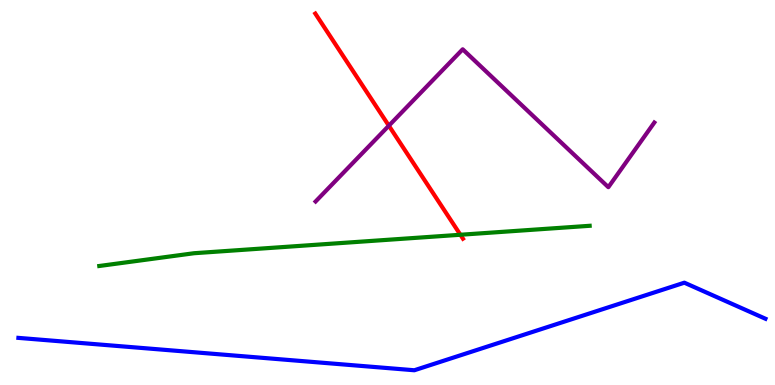[{'lines': ['blue', 'red'], 'intersections': []}, {'lines': ['green', 'red'], 'intersections': [{'x': 5.94, 'y': 3.9}]}, {'lines': ['purple', 'red'], 'intersections': [{'x': 5.02, 'y': 6.74}]}, {'lines': ['blue', 'green'], 'intersections': []}, {'lines': ['blue', 'purple'], 'intersections': []}, {'lines': ['green', 'purple'], 'intersections': []}]